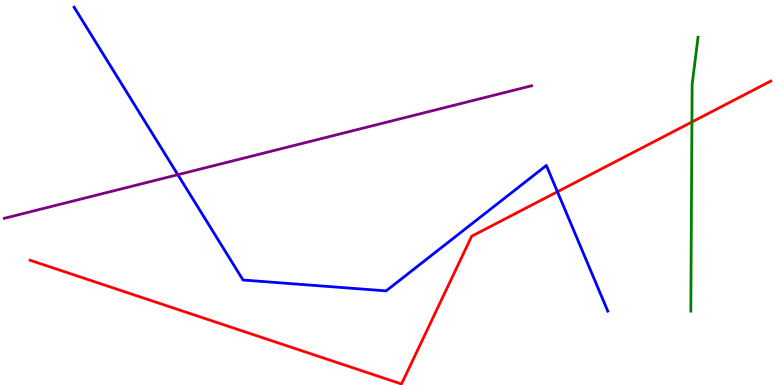[{'lines': ['blue', 'red'], 'intersections': [{'x': 7.19, 'y': 5.02}]}, {'lines': ['green', 'red'], 'intersections': [{'x': 8.93, 'y': 6.83}]}, {'lines': ['purple', 'red'], 'intersections': []}, {'lines': ['blue', 'green'], 'intersections': []}, {'lines': ['blue', 'purple'], 'intersections': [{'x': 2.29, 'y': 5.46}]}, {'lines': ['green', 'purple'], 'intersections': []}]